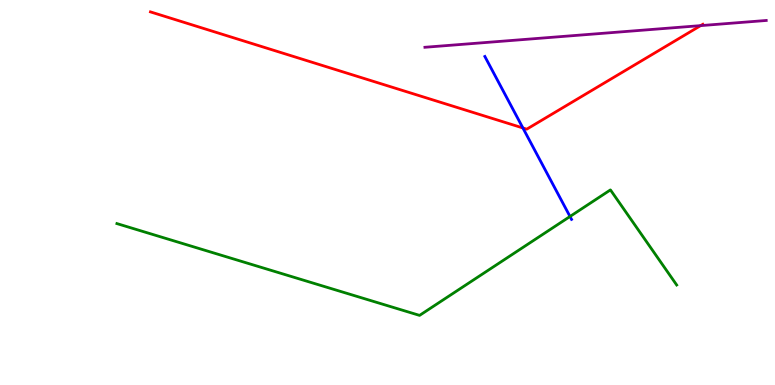[{'lines': ['blue', 'red'], 'intersections': [{'x': 6.75, 'y': 6.68}]}, {'lines': ['green', 'red'], 'intersections': []}, {'lines': ['purple', 'red'], 'intersections': [{'x': 9.04, 'y': 9.33}]}, {'lines': ['blue', 'green'], 'intersections': [{'x': 7.35, 'y': 4.38}]}, {'lines': ['blue', 'purple'], 'intersections': []}, {'lines': ['green', 'purple'], 'intersections': []}]